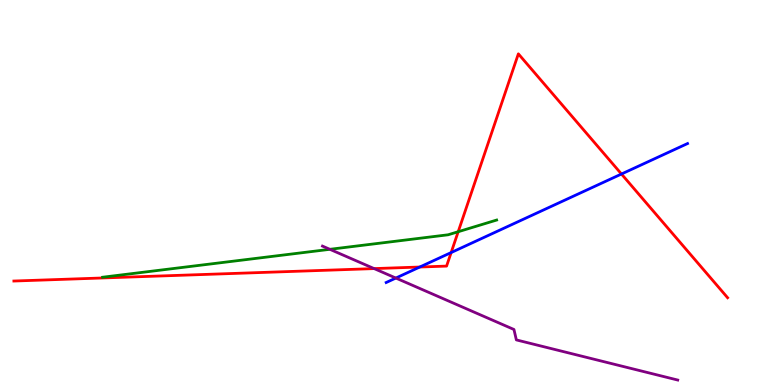[{'lines': ['blue', 'red'], 'intersections': [{'x': 5.42, 'y': 3.06}, {'x': 5.82, 'y': 3.44}, {'x': 8.02, 'y': 5.48}]}, {'lines': ['green', 'red'], 'intersections': [{'x': 5.91, 'y': 3.98}]}, {'lines': ['purple', 'red'], 'intersections': [{'x': 4.83, 'y': 3.02}]}, {'lines': ['blue', 'green'], 'intersections': []}, {'lines': ['blue', 'purple'], 'intersections': [{'x': 5.11, 'y': 2.78}]}, {'lines': ['green', 'purple'], 'intersections': [{'x': 4.26, 'y': 3.52}]}]